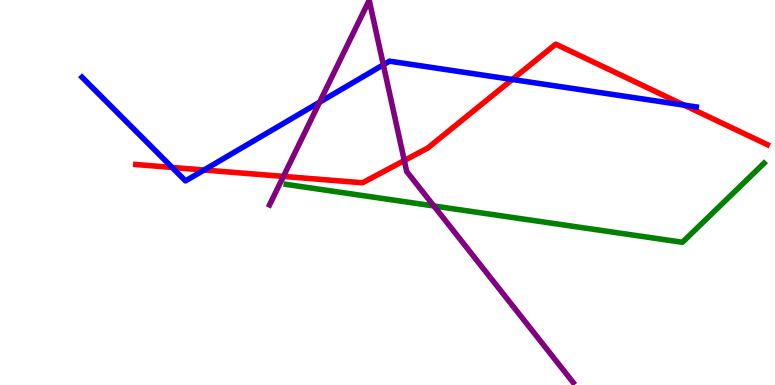[{'lines': ['blue', 'red'], 'intersections': [{'x': 2.22, 'y': 5.65}, {'x': 2.63, 'y': 5.58}, {'x': 6.61, 'y': 7.94}, {'x': 8.83, 'y': 7.27}]}, {'lines': ['green', 'red'], 'intersections': []}, {'lines': ['purple', 'red'], 'intersections': [{'x': 3.66, 'y': 5.42}, {'x': 5.22, 'y': 5.83}]}, {'lines': ['blue', 'green'], 'intersections': []}, {'lines': ['blue', 'purple'], 'intersections': [{'x': 4.12, 'y': 7.35}, {'x': 4.95, 'y': 8.32}]}, {'lines': ['green', 'purple'], 'intersections': [{'x': 5.6, 'y': 4.65}]}]